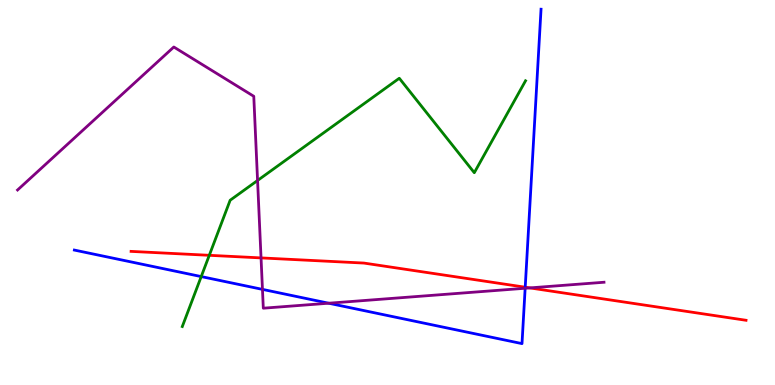[{'lines': ['blue', 'red'], 'intersections': [{'x': 6.78, 'y': 2.54}]}, {'lines': ['green', 'red'], 'intersections': [{'x': 2.7, 'y': 3.37}]}, {'lines': ['purple', 'red'], 'intersections': [{'x': 3.37, 'y': 3.3}, {'x': 6.84, 'y': 2.52}]}, {'lines': ['blue', 'green'], 'intersections': [{'x': 2.6, 'y': 2.82}]}, {'lines': ['blue', 'purple'], 'intersections': [{'x': 3.39, 'y': 2.48}, {'x': 4.24, 'y': 2.12}, {'x': 6.78, 'y': 2.51}]}, {'lines': ['green', 'purple'], 'intersections': [{'x': 3.32, 'y': 5.31}]}]